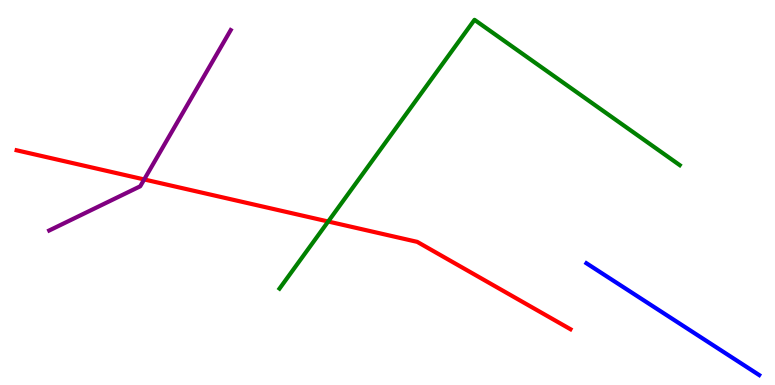[{'lines': ['blue', 'red'], 'intersections': []}, {'lines': ['green', 'red'], 'intersections': [{'x': 4.23, 'y': 4.25}]}, {'lines': ['purple', 'red'], 'intersections': [{'x': 1.86, 'y': 5.34}]}, {'lines': ['blue', 'green'], 'intersections': []}, {'lines': ['blue', 'purple'], 'intersections': []}, {'lines': ['green', 'purple'], 'intersections': []}]